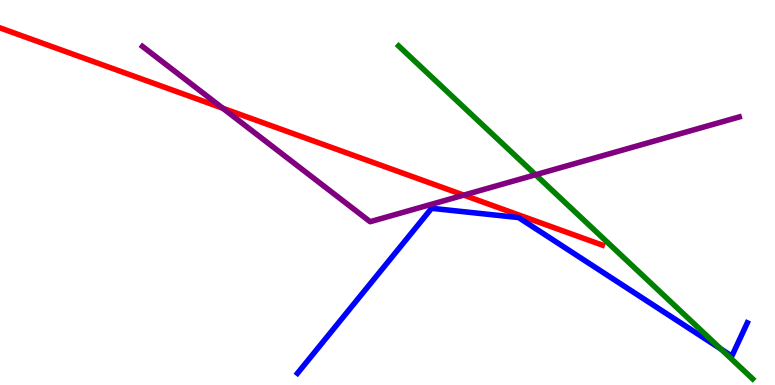[{'lines': ['blue', 'red'], 'intersections': []}, {'lines': ['green', 'red'], 'intersections': []}, {'lines': ['purple', 'red'], 'intersections': [{'x': 2.87, 'y': 7.19}, {'x': 5.98, 'y': 4.93}]}, {'lines': ['blue', 'green'], 'intersections': [{'x': 9.3, 'y': 0.935}]}, {'lines': ['blue', 'purple'], 'intersections': []}, {'lines': ['green', 'purple'], 'intersections': [{'x': 6.91, 'y': 5.46}]}]